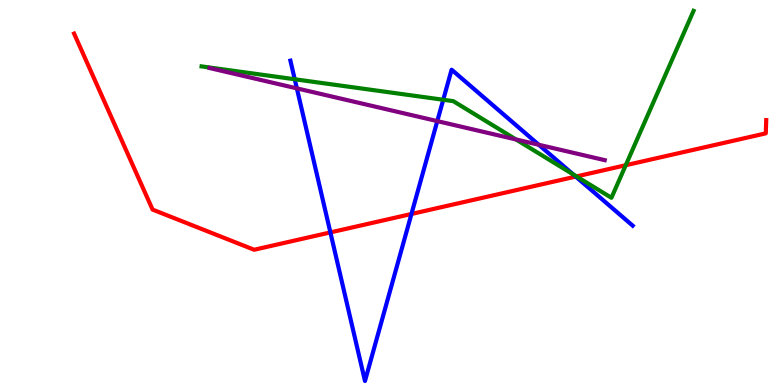[{'lines': ['blue', 'red'], 'intersections': [{'x': 4.26, 'y': 3.96}, {'x': 5.31, 'y': 4.44}, {'x': 7.43, 'y': 5.41}]}, {'lines': ['green', 'red'], 'intersections': [{'x': 7.44, 'y': 5.42}, {'x': 8.07, 'y': 5.71}]}, {'lines': ['purple', 'red'], 'intersections': []}, {'lines': ['blue', 'green'], 'intersections': [{'x': 3.8, 'y': 7.94}, {'x': 5.72, 'y': 7.41}, {'x': 7.4, 'y': 5.47}]}, {'lines': ['blue', 'purple'], 'intersections': [{'x': 3.83, 'y': 7.7}, {'x': 5.64, 'y': 6.85}, {'x': 6.95, 'y': 6.24}]}, {'lines': ['green', 'purple'], 'intersections': [{'x': 6.66, 'y': 6.38}]}]